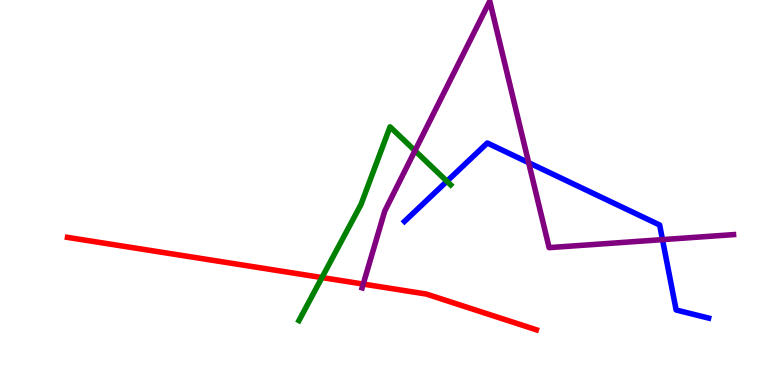[{'lines': ['blue', 'red'], 'intersections': []}, {'lines': ['green', 'red'], 'intersections': [{'x': 4.15, 'y': 2.79}]}, {'lines': ['purple', 'red'], 'intersections': [{'x': 4.69, 'y': 2.62}]}, {'lines': ['blue', 'green'], 'intersections': [{'x': 5.77, 'y': 5.29}]}, {'lines': ['blue', 'purple'], 'intersections': [{'x': 6.82, 'y': 5.77}, {'x': 8.55, 'y': 3.78}]}, {'lines': ['green', 'purple'], 'intersections': [{'x': 5.35, 'y': 6.09}]}]